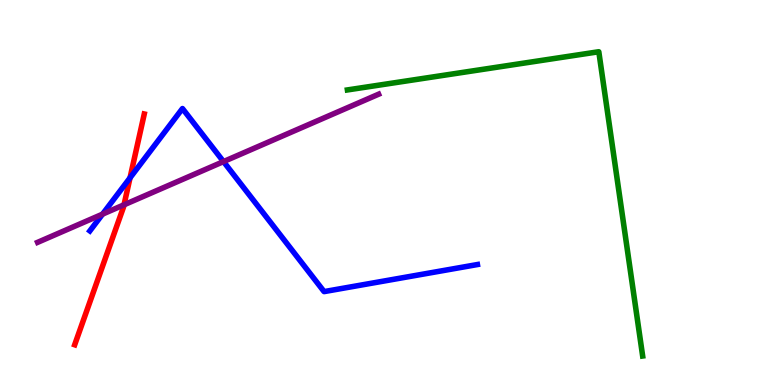[{'lines': ['blue', 'red'], 'intersections': [{'x': 1.68, 'y': 5.38}]}, {'lines': ['green', 'red'], 'intersections': []}, {'lines': ['purple', 'red'], 'intersections': [{'x': 1.6, 'y': 4.68}]}, {'lines': ['blue', 'green'], 'intersections': []}, {'lines': ['blue', 'purple'], 'intersections': [{'x': 1.32, 'y': 4.44}, {'x': 2.88, 'y': 5.8}]}, {'lines': ['green', 'purple'], 'intersections': []}]